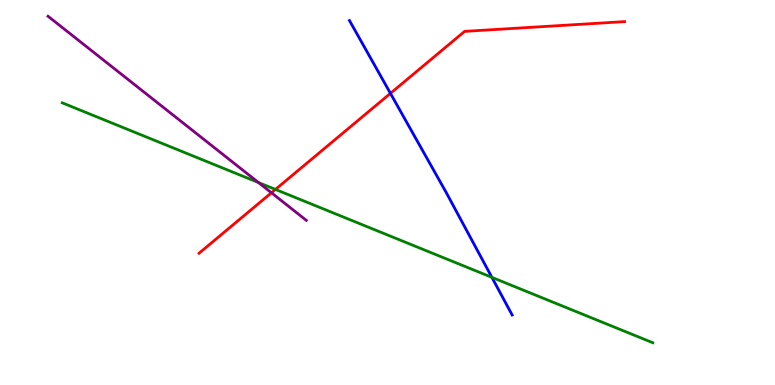[{'lines': ['blue', 'red'], 'intersections': [{'x': 5.04, 'y': 7.58}]}, {'lines': ['green', 'red'], 'intersections': [{'x': 3.55, 'y': 5.08}]}, {'lines': ['purple', 'red'], 'intersections': [{'x': 3.5, 'y': 4.99}]}, {'lines': ['blue', 'green'], 'intersections': [{'x': 6.35, 'y': 2.8}]}, {'lines': ['blue', 'purple'], 'intersections': []}, {'lines': ['green', 'purple'], 'intersections': [{'x': 3.34, 'y': 5.26}]}]